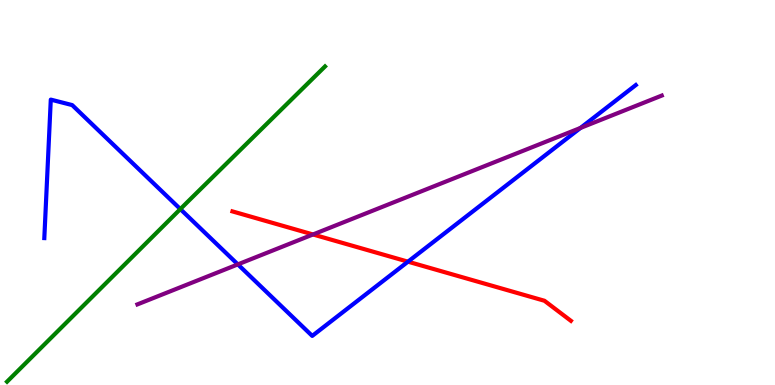[{'lines': ['blue', 'red'], 'intersections': [{'x': 5.26, 'y': 3.2}]}, {'lines': ['green', 'red'], 'intersections': []}, {'lines': ['purple', 'red'], 'intersections': [{'x': 4.04, 'y': 3.91}]}, {'lines': ['blue', 'green'], 'intersections': [{'x': 2.33, 'y': 4.57}]}, {'lines': ['blue', 'purple'], 'intersections': [{'x': 3.07, 'y': 3.13}, {'x': 7.49, 'y': 6.68}]}, {'lines': ['green', 'purple'], 'intersections': []}]